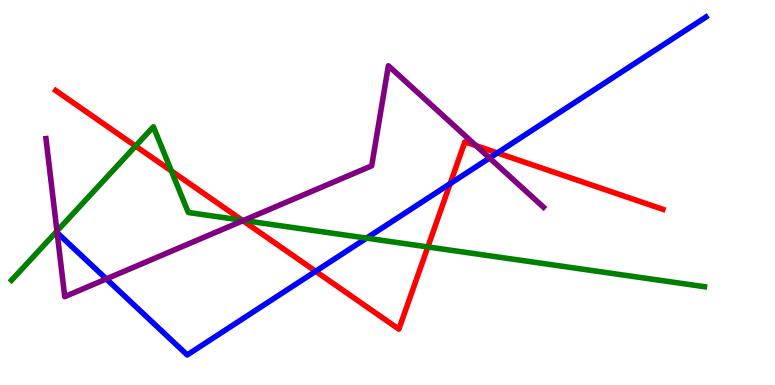[{'lines': ['blue', 'red'], 'intersections': [{'x': 4.07, 'y': 2.95}, {'x': 5.81, 'y': 5.23}, {'x': 6.42, 'y': 6.03}]}, {'lines': ['green', 'red'], 'intersections': [{'x': 1.75, 'y': 6.21}, {'x': 2.21, 'y': 5.56}, {'x': 3.13, 'y': 4.28}, {'x': 5.52, 'y': 3.59}]}, {'lines': ['purple', 'red'], 'intersections': [{'x': 3.13, 'y': 4.27}, {'x': 6.14, 'y': 6.22}]}, {'lines': ['blue', 'green'], 'intersections': [{'x': 4.73, 'y': 3.81}]}, {'lines': ['blue', 'purple'], 'intersections': [{'x': 0.737, 'y': 3.95}, {'x': 1.37, 'y': 2.76}, {'x': 6.32, 'y': 5.9}]}, {'lines': ['green', 'purple'], 'intersections': [{'x': 0.735, 'y': 4.0}, {'x': 3.14, 'y': 4.27}]}]